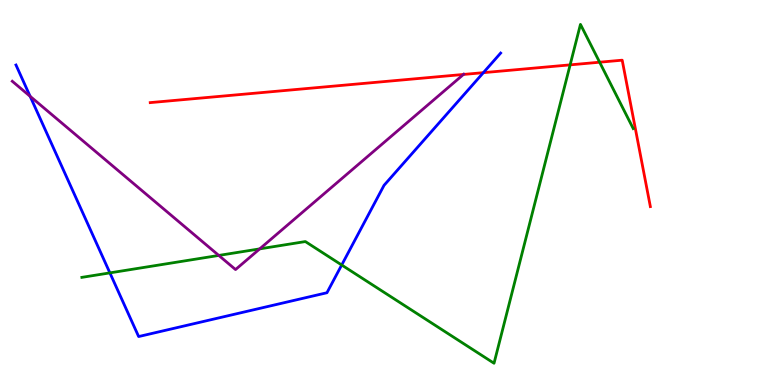[{'lines': ['blue', 'red'], 'intersections': [{'x': 6.24, 'y': 8.11}]}, {'lines': ['green', 'red'], 'intersections': [{'x': 7.36, 'y': 8.32}, {'x': 7.74, 'y': 8.38}]}, {'lines': ['purple', 'red'], 'intersections': [{'x': 5.98, 'y': 8.07}]}, {'lines': ['blue', 'green'], 'intersections': [{'x': 1.42, 'y': 2.91}, {'x': 4.41, 'y': 3.12}]}, {'lines': ['blue', 'purple'], 'intersections': [{'x': 0.389, 'y': 7.5}]}, {'lines': ['green', 'purple'], 'intersections': [{'x': 2.82, 'y': 3.37}, {'x': 3.35, 'y': 3.54}]}]